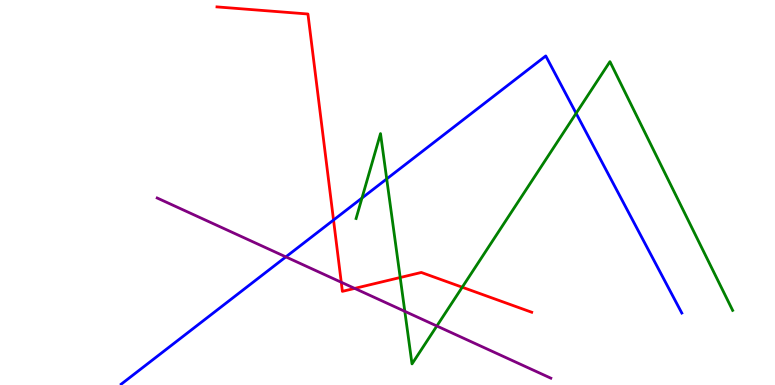[{'lines': ['blue', 'red'], 'intersections': [{'x': 4.3, 'y': 4.28}]}, {'lines': ['green', 'red'], 'intersections': [{'x': 5.16, 'y': 2.79}, {'x': 5.96, 'y': 2.54}]}, {'lines': ['purple', 'red'], 'intersections': [{'x': 4.4, 'y': 2.67}, {'x': 4.58, 'y': 2.51}]}, {'lines': ['blue', 'green'], 'intersections': [{'x': 4.67, 'y': 4.86}, {'x': 4.99, 'y': 5.35}, {'x': 7.43, 'y': 7.06}]}, {'lines': ['blue', 'purple'], 'intersections': [{'x': 3.69, 'y': 3.33}]}, {'lines': ['green', 'purple'], 'intersections': [{'x': 5.22, 'y': 1.91}, {'x': 5.64, 'y': 1.53}]}]